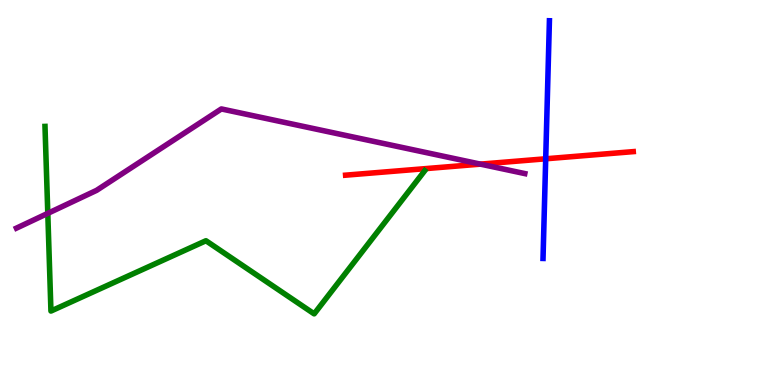[{'lines': ['blue', 'red'], 'intersections': [{'x': 7.04, 'y': 5.88}]}, {'lines': ['green', 'red'], 'intersections': []}, {'lines': ['purple', 'red'], 'intersections': [{'x': 6.2, 'y': 5.74}]}, {'lines': ['blue', 'green'], 'intersections': []}, {'lines': ['blue', 'purple'], 'intersections': []}, {'lines': ['green', 'purple'], 'intersections': [{'x': 0.617, 'y': 4.46}]}]